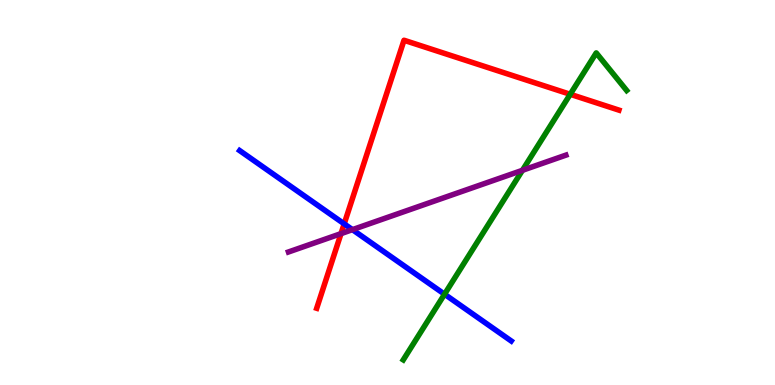[{'lines': ['blue', 'red'], 'intersections': [{'x': 4.44, 'y': 4.19}]}, {'lines': ['green', 'red'], 'intersections': [{'x': 7.36, 'y': 7.55}]}, {'lines': ['purple', 'red'], 'intersections': [{'x': 4.4, 'y': 3.93}]}, {'lines': ['blue', 'green'], 'intersections': [{'x': 5.74, 'y': 2.36}]}, {'lines': ['blue', 'purple'], 'intersections': [{'x': 4.55, 'y': 4.04}]}, {'lines': ['green', 'purple'], 'intersections': [{'x': 6.74, 'y': 5.58}]}]